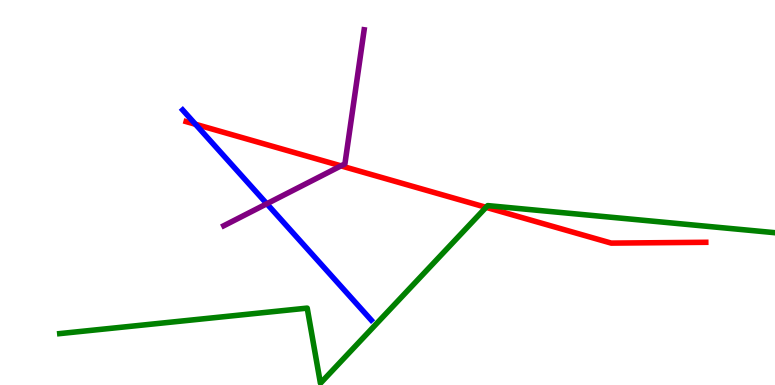[{'lines': ['blue', 'red'], 'intersections': [{'x': 2.52, 'y': 6.77}]}, {'lines': ['green', 'red'], 'intersections': [{'x': 6.27, 'y': 4.61}]}, {'lines': ['purple', 'red'], 'intersections': [{'x': 4.4, 'y': 5.69}]}, {'lines': ['blue', 'green'], 'intersections': []}, {'lines': ['blue', 'purple'], 'intersections': [{'x': 3.44, 'y': 4.71}]}, {'lines': ['green', 'purple'], 'intersections': []}]